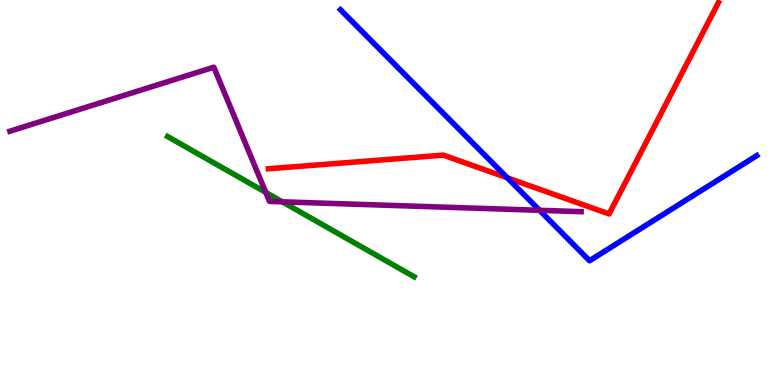[{'lines': ['blue', 'red'], 'intersections': [{'x': 6.55, 'y': 5.38}]}, {'lines': ['green', 'red'], 'intersections': []}, {'lines': ['purple', 'red'], 'intersections': []}, {'lines': ['blue', 'green'], 'intersections': []}, {'lines': ['blue', 'purple'], 'intersections': [{'x': 6.96, 'y': 4.54}]}, {'lines': ['green', 'purple'], 'intersections': [{'x': 3.43, 'y': 5.0}, {'x': 3.64, 'y': 4.76}]}]